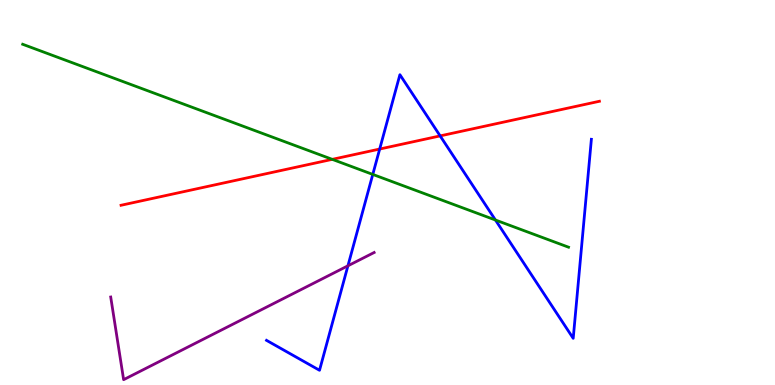[{'lines': ['blue', 'red'], 'intersections': [{'x': 4.9, 'y': 6.13}, {'x': 5.68, 'y': 6.47}]}, {'lines': ['green', 'red'], 'intersections': [{'x': 4.29, 'y': 5.86}]}, {'lines': ['purple', 'red'], 'intersections': []}, {'lines': ['blue', 'green'], 'intersections': [{'x': 4.81, 'y': 5.47}, {'x': 6.39, 'y': 4.29}]}, {'lines': ['blue', 'purple'], 'intersections': [{'x': 4.49, 'y': 3.1}]}, {'lines': ['green', 'purple'], 'intersections': []}]